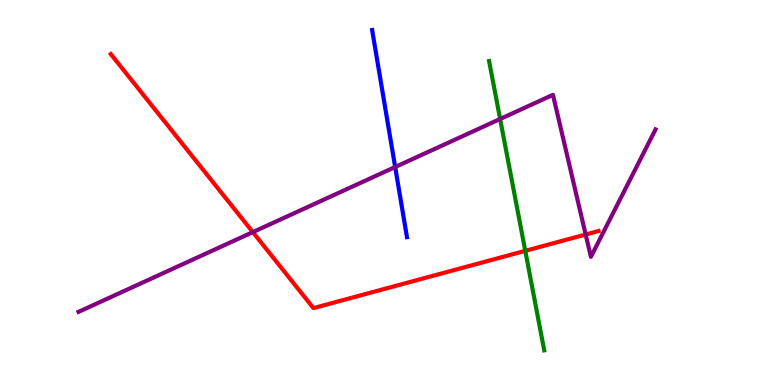[{'lines': ['blue', 'red'], 'intersections': []}, {'lines': ['green', 'red'], 'intersections': [{'x': 6.78, 'y': 3.48}]}, {'lines': ['purple', 'red'], 'intersections': [{'x': 3.26, 'y': 3.97}, {'x': 7.56, 'y': 3.91}]}, {'lines': ['blue', 'green'], 'intersections': []}, {'lines': ['blue', 'purple'], 'intersections': [{'x': 5.1, 'y': 5.66}]}, {'lines': ['green', 'purple'], 'intersections': [{'x': 6.45, 'y': 6.91}]}]